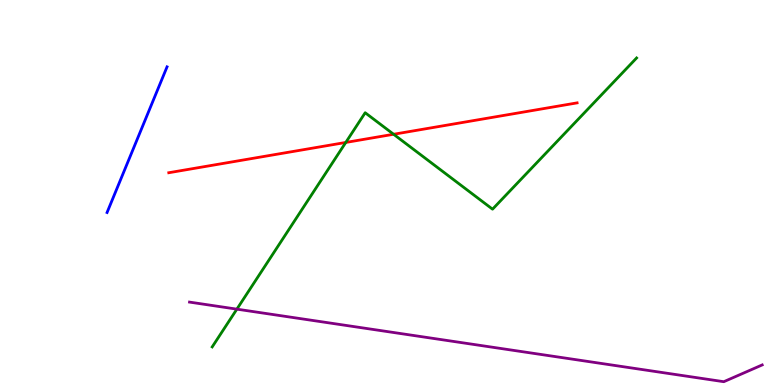[{'lines': ['blue', 'red'], 'intersections': []}, {'lines': ['green', 'red'], 'intersections': [{'x': 4.46, 'y': 6.3}, {'x': 5.08, 'y': 6.51}]}, {'lines': ['purple', 'red'], 'intersections': []}, {'lines': ['blue', 'green'], 'intersections': []}, {'lines': ['blue', 'purple'], 'intersections': []}, {'lines': ['green', 'purple'], 'intersections': [{'x': 3.06, 'y': 1.97}]}]